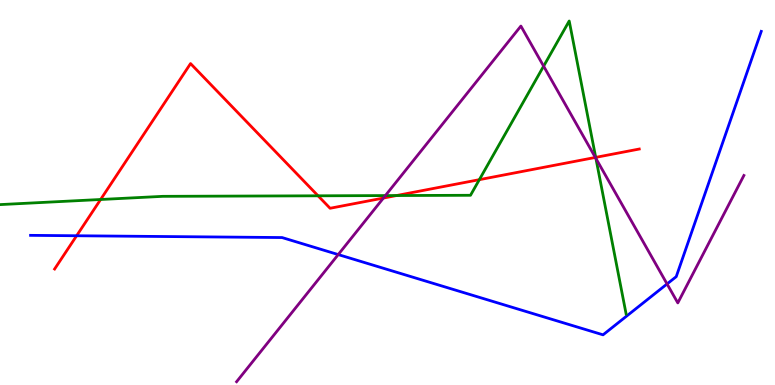[{'lines': ['blue', 'red'], 'intersections': [{'x': 0.989, 'y': 3.88}]}, {'lines': ['green', 'red'], 'intersections': [{'x': 1.3, 'y': 4.82}, {'x': 4.1, 'y': 4.91}, {'x': 5.12, 'y': 4.92}, {'x': 6.19, 'y': 5.33}, {'x': 7.69, 'y': 5.91}]}, {'lines': ['purple', 'red'], 'intersections': [{'x': 4.95, 'y': 4.86}, {'x': 7.68, 'y': 5.91}]}, {'lines': ['blue', 'green'], 'intersections': []}, {'lines': ['blue', 'purple'], 'intersections': [{'x': 4.36, 'y': 3.39}, {'x': 8.61, 'y': 2.62}]}, {'lines': ['green', 'purple'], 'intersections': [{'x': 4.97, 'y': 4.92}, {'x': 7.01, 'y': 8.28}, {'x': 7.69, 'y': 5.89}]}]